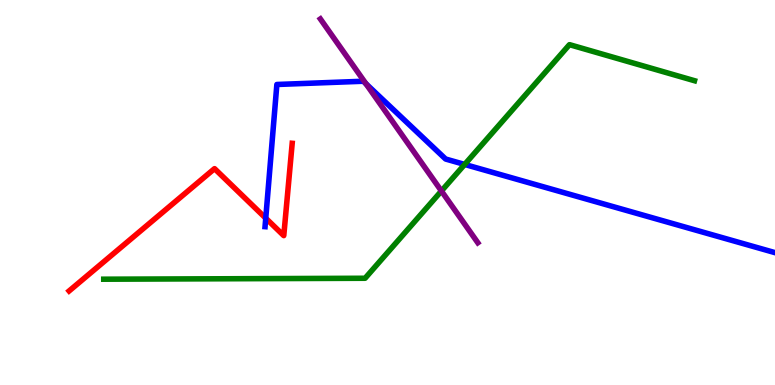[{'lines': ['blue', 'red'], 'intersections': [{'x': 3.43, 'y': 4.33}]}, {'lines': ['green', 'red'], 'intersections': []}, {'lines': ['purple', 'red'], 'intersections': []}, {'lines': ['blue', 'green'], 'intersections': [{'x': 6.0, 'y': 5.73}]}, {'lines': ['blue', 'purple'], 'intersections': [{'x': 4.72, 'y': 7.82}]}, {'lines': ['green', 'purple'], 'intersections': [{'x': 5.7, 'y': 5.04}]}]